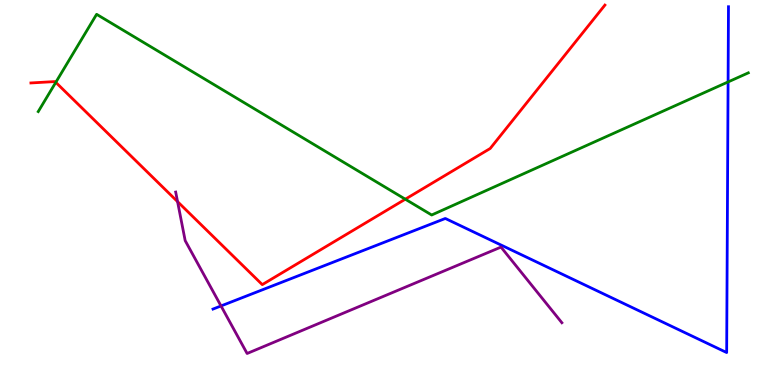[{'lines': ['blue', 'red'], 'intersections': []}, {'lines': ['green', 'red'], 'intersections': [{'x': 0.72, 'y': 7.86}, {'x': 5.23, 'y': 4.83}]}, {'lines': ['purple', 'red'], 'intersections': [{'x': 2.29, 'y': 4.76}]}, {'lines': ['blue', 'green'], 'intersections': [{'x': 9.39, 'y': 7.87}]}, {'lines': ['blue', 'purple'], 'intersections': [{'x': 2.85, 'y': 2.05}]}, {'lines': ['green', 'purple'], 'intersections': []}]